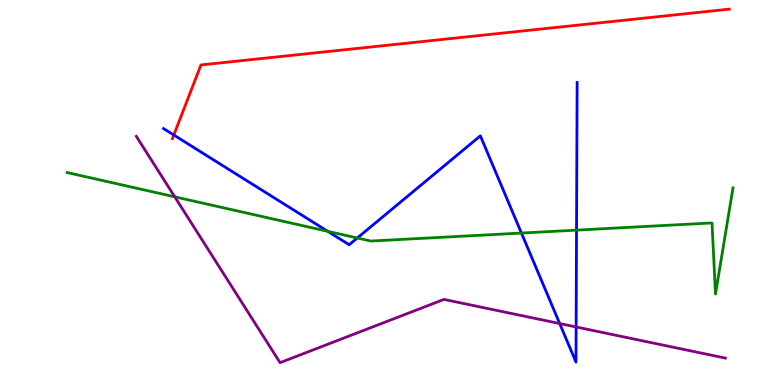[{'lines': ['blue', 'red'], 'intersections': [{'x': 2.24, 'y': 6.49}]}, {'lines': ['green', 'red'], 'intersections': []}, {'lines': ['purple', 'red'], 'intersections': []}, {'lines': ['blue', 'green'], 'intersections': [{'x': 4.23, 'y': 3.99}, {'x': 4.61, 'y': 3.82}, {'x': 6.73, 'y': 3.95}, {'x': 7.44, 'y': 4.02}]}, {'lines': ['blue', 'purple'], 'intersections': [{'x': 7.22, 'y': 1.6}, {'x': 7.43, 'y': 1.51}]}, {'lines': ['green', 'purple'], 'intersections': [{'x': 2.25, 'y': 4.89}]}]